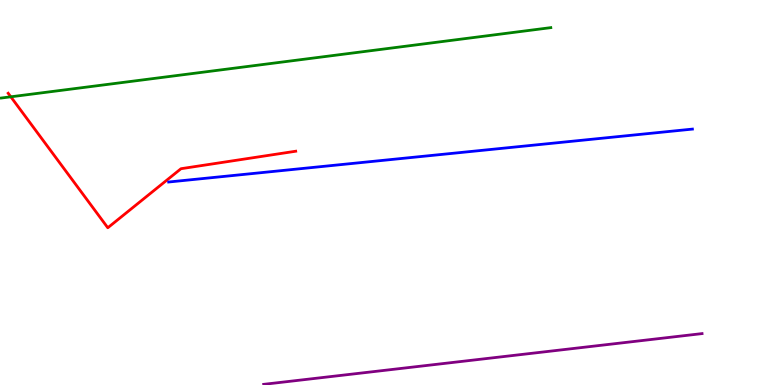[{'lines': ['blue', 'red'], 'intersections': []}, {'lines': ['green', 'red'], 'intersections': [{'x': 0.139, 'y': 7.49}]}, {'lines': ['purple', 'red'], 'intersections': []}, {'lines': ['blue', 'green'], 'intersections': []}, {'lines': ['blue', 'purple'], 'intersections': []}, {'lines': ['green', 'purple'], 'intersections': []}]